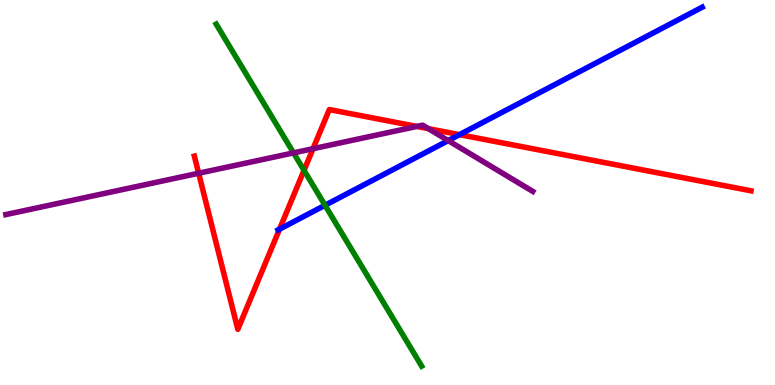[{'lines': ['blue', 'red'], 'intersections': [{'x': 3.61, 'y': 4.05}, {'x': 5.93, 'y': 6.5}]}, {'lines': ['green', 'red'], 'intersections': [{'x': 3.92, 'y': 5.58}]}, {'lines': ['purple', 'red'], 'intersections': [{'x': 2.56, 'y': 5.5}, {'x': 4.04, 'y': 6.14}, {'x': 5.38, 'y': 6.72}, {'x': 5.53, 'y': 6.66}]}, {'lines': ['blue', 'green'], 'intersections': [{'x': 4.19, 'y': 4.67}]}, {'lines': ['blue', 'purple'], 'intersections': [{'x': 5.78, 'y': 6.35}]}, {'lines': ['green', 'purple'], 'intersections': [{'x': 3.79, 'y': 6.03}]}]